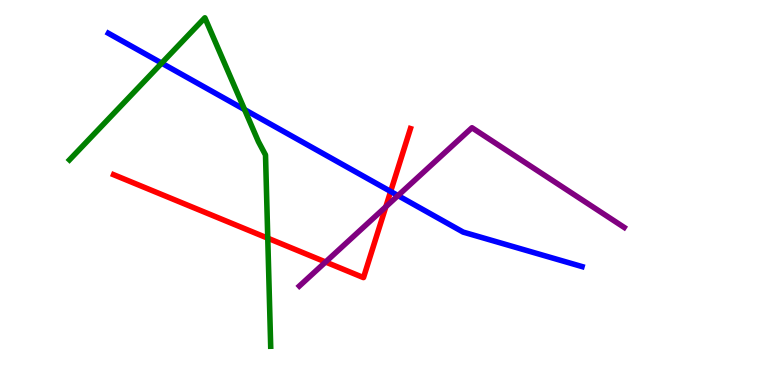[{'lines': ['blue', 'red'], 'intersections': [{'x': 5.04, 'y': 5.03}]}, {'lines': ['green', 'red'], 'intersections': [{'x': 3.45, 'y': 3.81}]}, {'lines': ['purple', 'red'], 'intersections': [{'x': 4.2, 'y': 3.19}, {'x': 4.98, 'y': 4.63}]}, {'lines': ['blue', 'green'], 'intersections': [{'x': 2.09, 'y': 8.36}, {'x': 3.16, 'y': 7.15}]}, {'lines': ['blue', 'purple'], 'intersections': [{'x': 5.14, 'y': 4.92}]}, {'lines': ['green', 'purple'], 'intersections': []}]